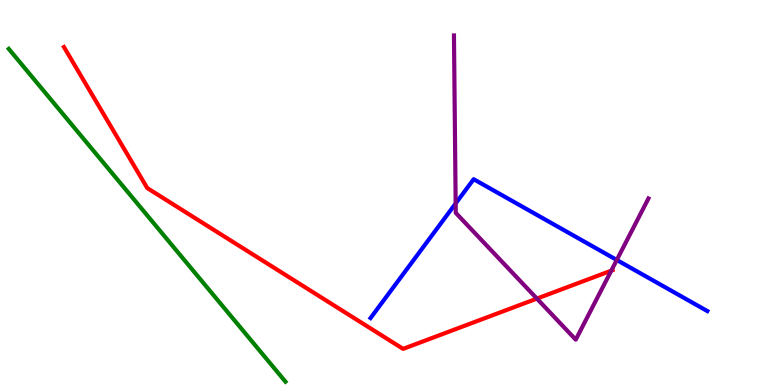[{'lines': ['blue', 'red'], 'intersections': []}, {'lines': ['green', 'red'], 'intersections': []}, {'lines': ['purple', 'red'], 'intersections': [{'x': 6.93, 'y': 2.24}, {'x': 7.89, 'y': 2.97}]}, {'lines': ['blue', 'green'], 'intersections': []}, {'lines': ['blue', 'purple'], 'intersections': [{'x': 5.88, 'y': 4.72}, {'x': 7.96, 'y': 3.25}]}, {'lines': ['green', 'purple'], 'intersections': []}]